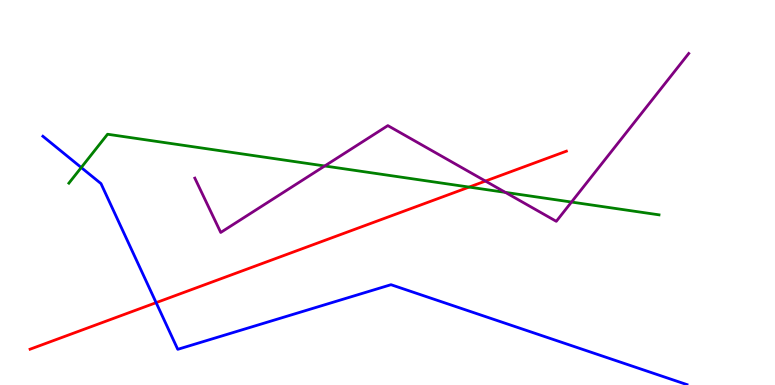[{'lines': ['blue', 'red'], 'intersections': [{'x': 2.01, 'y': 2.14}]}, {'lines': ['green', 'red'], 'intersections': [{'x': 6.05, 'y': 5.14}]}, {'lines': ['purple', 'red'], 'intersections': [{'x': 6.26, 'y': 5.3}]}, {'lines': ['blue', 'green'], 'intersections': [{'x': 1.05, 'y': 5.65}]}, {'lines': ['blue', 'purple'], 'intersections': []}, {'lines': ['green', 'purple'], 'intersections': [{'x': 4.19, 'y': 5.69}, {'x': 6.52, 'y': 5.0}, {'x': 7.37, 'y': 4.75}]}]